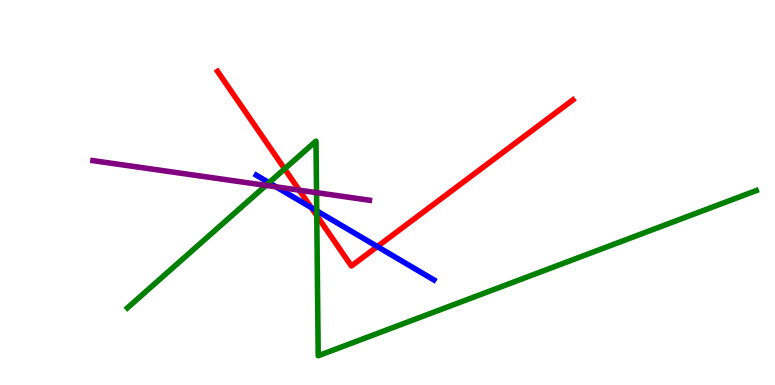[{'lines': ['blue', 'red'], 'intersections': [{'x': 4.02, 'y': 4.61}, {'x': 4.87, 'y': 3.6}]}, {'lines': ['green', 'red'], 'intersections': [{'x': 3.67, 'y': 5.61}, {'x': 4.09, 'y': 4.4}]}, {'lines': ['purple', 'red'], 'intersections': [{'x': 3.86, 'y': 5.06}]}, {'lines': ['blue', 'green'], 'intersections': [{'x': 3.47, 'y': 5.25}, {'x': 4.09, 'y': 4.52}]}, {'lines': ['blue', 'purple'], 'intersections': [{'x': 3.56, 'y': 5.15}]}, {'lines': ['green', 'purple'], 'intersections': [{'x': 3.43, 'y': 5.18}, {'x': 4.08, 'y': 5.0}]}]